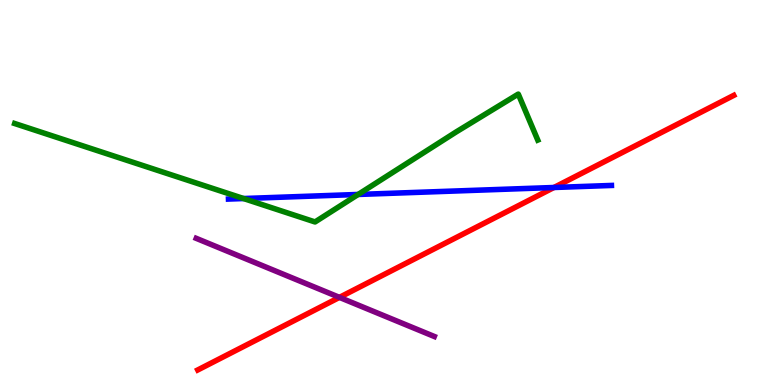[{'lines': ['blue', 'red'], 'intersections': [{'x': 7.15, 'y': 5.13}]}, {'lines': ['green', 'red'], 'intersections': []}, {'lines': ['purple', 'red'], 'intersections': [{'x': 4.38, 'y': 2.28}]}, {'lines': ['blue', 'green'], 'intersections': [{'x': 3.14, 'y': 4.84}, {'x': 4.62, 'y': 4.95}]}, {'lines': ['blue', 'purple'], 'intersections': []}, {'lines': ['green', 'purple'], 'intersections': []}]